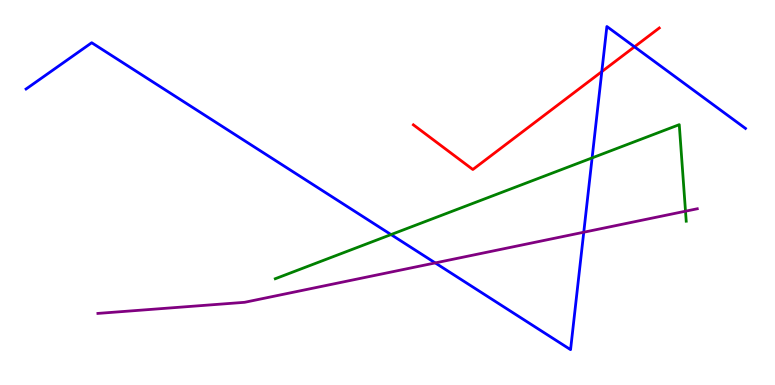[{'lines': ['blue', 'red'], 'intersections': [{'x': 7.77, 'y': 8.14}, {'x': 8.19, 'y': 8.78}]}, {'lines': ['green', 'red'], 'intersections': []}, {'lines': ['purple', 'red'], 'intersections': []}, {'lines': ['blue', 'green'], 'intersections': [{'x': 5.05, 'y': 3.91}, {'x': 7.64, 'y': 5.9}]}, {'lines': ['blue', 'purple'], 'intersections': [{'x': 5.62, 'y': 3.17}, {'x': 7.53, 'y': 3.97}]}, {'lines': ['green', 'purple'], 'intersections': [{'x': 8.85, 'y': 4.51}]}]